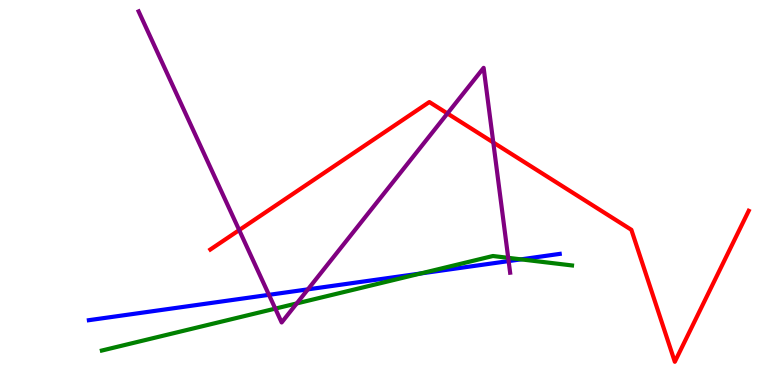[{'lines': ['blue', 'red'], 'intersections': []}, {'lines': ['green', 'red'], 'intersections': []}, {'lines': ['purple', 'red'], 'intersections': [{'x': 3.09, 'y': 4.02}, {'x': 5.77, 'y': 7.05}, {'x': 6.37, 'y': 6.3}]}, {'lines': ['blue', 'green'], 'intersections': [{'x': 5.43, 'y': 2.9}, {'x': 6.72, 'y': 3.26}]}, {'lines': ['blue', 'purple'], 'intersections': [{'x': 3.47, 'y': 2.34}, {'x': 3.97, 'y': 2.48}, {'x': 6.56, 'y': 3.22}]}, {'lines': ['green', 'purple'], 'intersections': [{'x': 3.55, 'y': 1.98}, {'x': 3.83, 'y': 2.12}, {'x': 6.56, 'y': 3.3}]}]